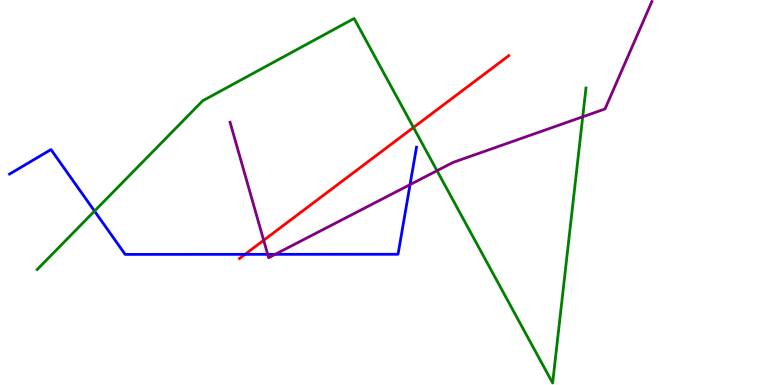[{'lines': ['blue', 'red'], 'intersections': [{'x': 3.16, 'y': 3.39}]}, {'lines': ['green', 'red'], 'intersections': [{'x': 5.34, 'y': 6.69}]}, {'lines': ['purple', 'red'], 'intersections': [{'x': 3.4, 'y': 3.76}]}, {'lines': ['blue', 'green'], 'intersections': [{'x': 1.22, 'y': 4.52}]}, {'lines': ['blue', 'purple'], 'intersections': [{'x': 3.45, 'y': 3.39}, {'x': 3.55, 'y': 3.39}, {'x': 5.29, 'y': 5.2}]}, {'lines': ['green', 'purple'], 'intersections': [{'x': 5.64, 'y': 5.57}, {'x': 7.52, 'y': 6.97}]}]